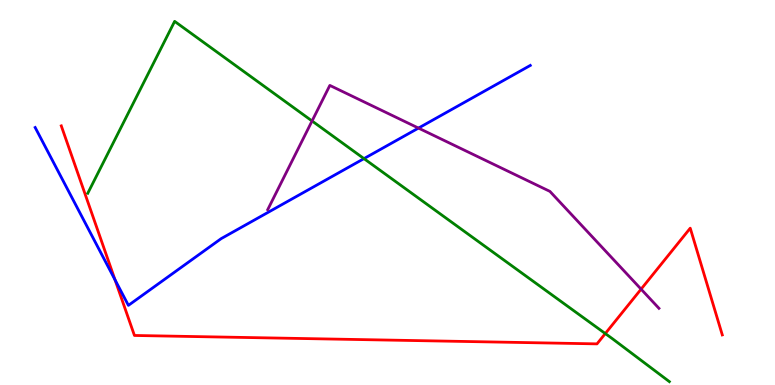[{'lines': ['blue', 'red'], 'intersections': [{'x': 1.48, 'y': 2.73}]}, {'lines': ['green', 'red'], 'intersections': [{'x': 7.81, 'y': 1.34}]}, {'lines': ['purple', 'red'], 'intersections': [{'x': 8.27, 'y': 2.49}]}, {'lines': ['blue', 'green'], 'intersections': [{'x': 4.7, 'y': 5.88}]}, {'lines': ['blue', 'purple'], 'intersections': [{'x': 5.4, 'y': 6.67}]}, {'lines': ['green', 'purple'], 'intersections': [{'x': 4.03, 'y': 6.86}]}]